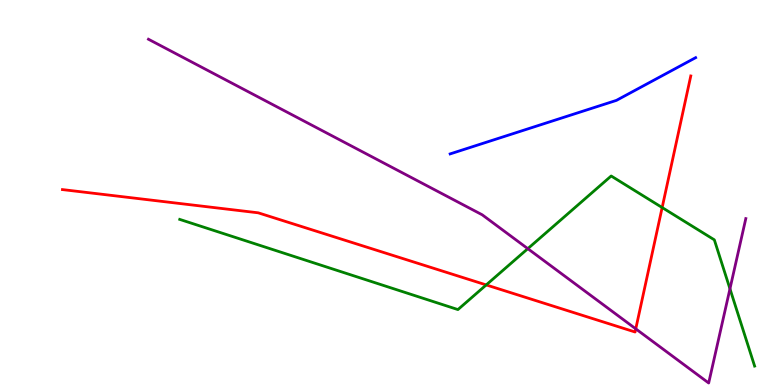[{'lines': ['blue', 'red'], 'intersections': []}, {'lines': ['green', 'red'], 'intersections': [{'x': 6.27, 'y': 2.6}, {'x': 8.54, 'y': 4.61}]}, {'lines': ['purple', 'red'], 'intersections': [{'x': 8.2, 'y': 1.46}]}, {'lines': ['blue', 'green'], 'intersections': []}, {'lines': ['blue', 'purple'], 'intersections': []}, {'lines': ['green', 'purple'], 'intersections': [{'x': 6.81, 'y': 3.54}, {'x': 9.42, 'y': 2.5}]}]